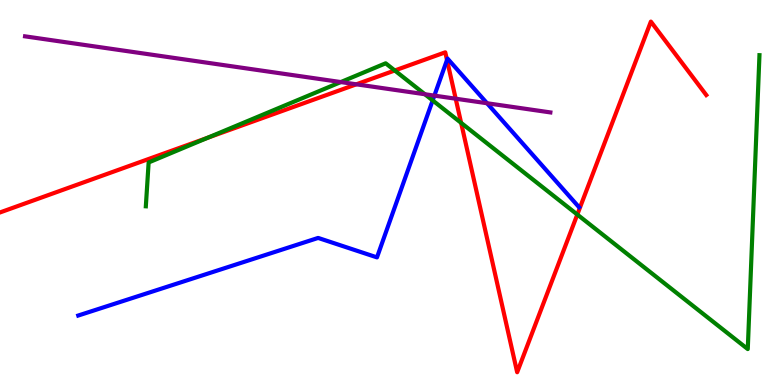[{'lines': ['blue', 'red'], 'intersections': [{'x': 5.77, 'y': 8.44}]}, {'lines': ['green', 'red'], 'intersections': [{'x': 2.68, 'y': 6.42}, {'x': 5.09, 'y': 8.17}, {'x': 5.95, 'y': 6.81}, {'x': 7.45, 'y': 4.43}]}, {'lines': ['purple', 'red'], 'intersections': [{'x': 4.6, 'y': 7.81}, {'x': 5.88, 'y': 7.44}]}, {'lines': ['blue', 'green'], 'intersections': [{'x': 5.58, 'y': 7.39}]}, {'lines': ['blue', 'purple'], 'intersections': [{'x': 5.6, 'y': 7.52}, {'x': 6.28, 'y': 7.32}]}, {'lines': ['green', 'purple'], 'intersections': [{'x': 4.4, 'y': 7.87}, {'x': 5.48, 'y': 7.55}]}]